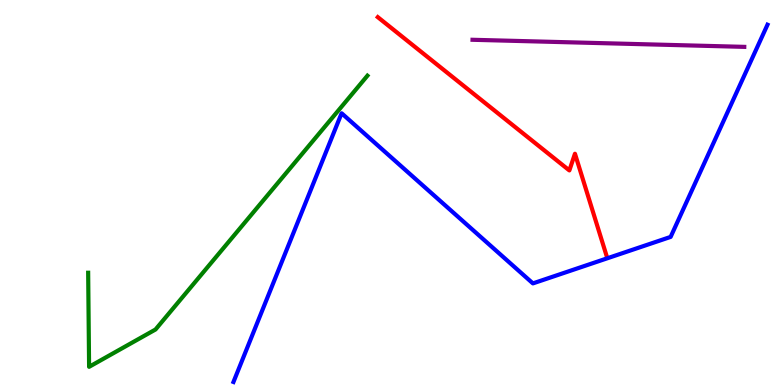[{'lines': ['blue', 'red'], 'intersections': []}, {'lines': ['green', 'red'], 'intersections': []}, {'lines': ['purple', 'red'], 'intersections': []}, {'lines': ['blue', 'green'], 'intersections': []}, {'lines': ['blue', 'purple'], 'intersections': []}, {'lines': ['green', 'purple'], 'intersections': []}]